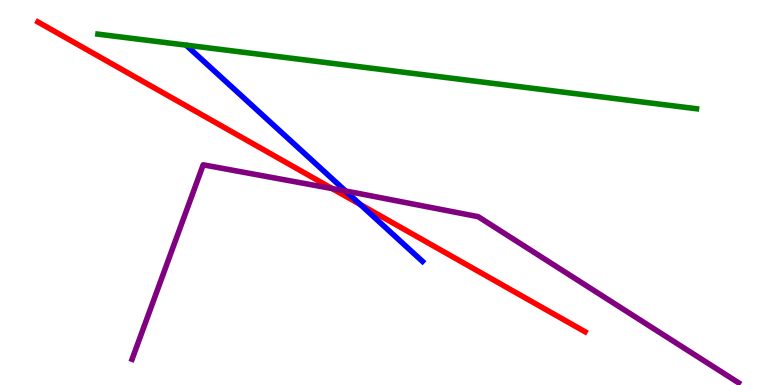[{'lines': ['blue', 'red'], 'intersections': [{'x': 4.65, 'y': 4.69}]}, {'lines': ['green', 'red'], 'intersections': []}, {'lines': ['purple', 'red'], 'intersections': [{'x': 4.29, 'y': 5.1}]}, {'lines': ['blue', 'green'], 'intersections': []}, {'lines': ['blue', 'purple'], 'intersections': [{'x': 4.46, 'y': 5.04}]}, {'lines': ['green', 'purple'], 'intersections': []}]